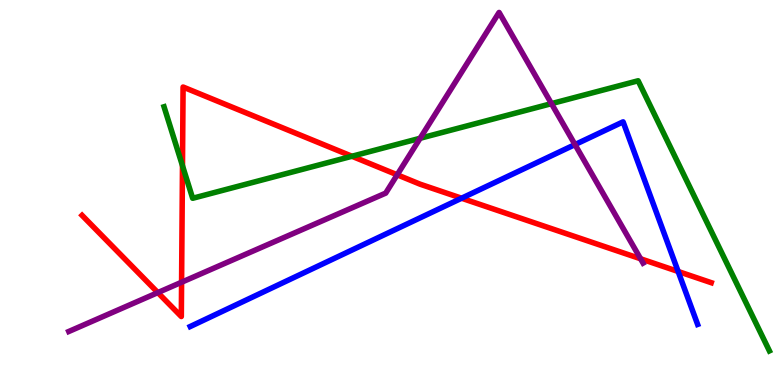[{'lines': ['blue', 'red'], 'intersections': [{'x': 5.96, 'y': 4.85}, {'x': 8.75, 'y': 2.95}]}, {'lines': ['green', 'red'], 'intersections': [{'x': 2.35, 'y': 5.7}, {'x': 4.54, 'y': 5.94}]}, {'lines': ['purple', 'red'], 'intersections': [{'x': 2.04, 'y': 2.4}, {'x': 2.34, 'y': 2.67}, {'x': 5.13, 'y': 5.46}, {'x': 8.27, 'y': 3.28}]}, {'lines': ['blue', 'green'], 'intersections': []}, {'lines': ['blue', 'purple'], 'intersections': [{'x': 7.42, 'y': 6.24}]}, {'lines': ['green', 'purple'], 'intersections': [{'x': 5.42, 'y': 6.41}, {'x': 7.12, 'y': 7.31}]}]